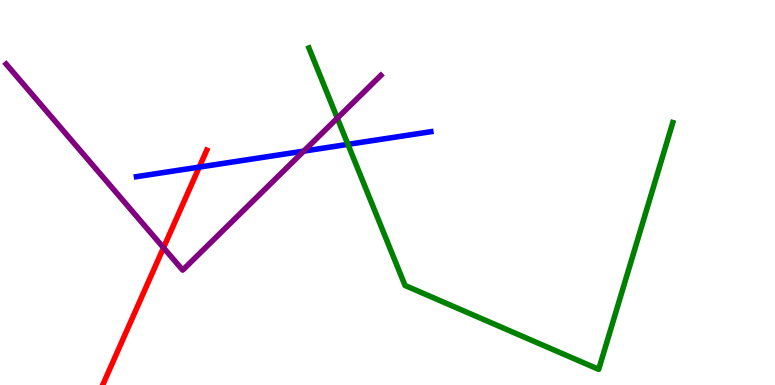[{'lines': ['blue', 'red'], 'intersections': [{'x': 2.57, 'y': 5.66}]}, {'lines': ['green', 'red'], 'intersections': []}, {'lines': ['purple', 'red'], 'intersections': [{'x': 2.11, 'y': 3.57}]}, {'lines': ['blue', 'green'], 'intersections': [{'x': 4.49, 'y': 6.25}]}, {'lines': ['blue', 'purple'], 'intersections': [{'x': 3.92, 'y': 6.07}]}, {'lines': ['green', 'purple'], 'intersections': [{'x': 4.35, 'y': 6.93}]}]